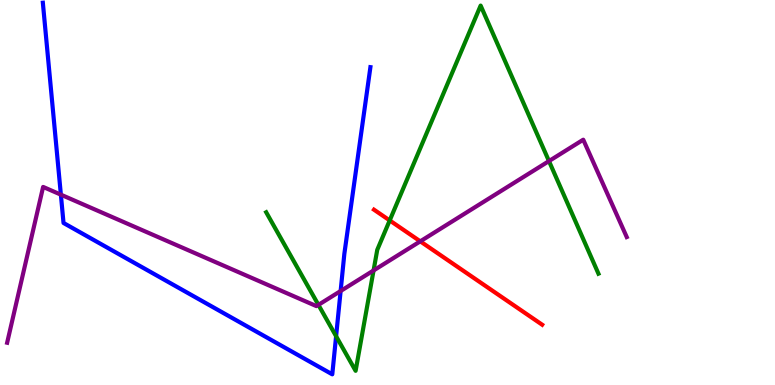[{'lines': ['blue', 'red'], 'intersections': []}, {'lines': ['green', 'red'], 'intersections': [{'x': 5.03, 'y': 4.27}]}, {'lines': ['purple', 'red'], 'intersections': [{'x': 5.42, 'y': 3.73}]}, {'lines': ['blue', 'green'], 'intersections': [{'x': 4.34, 'y': 1.27}]}, {'lines': ['blue', 'purple'], 'intersections': [{'x': 0.785, 'y': 4.94}, {'x': 4.4, 'y': 2.44}]}, {'lines': ['green', 'purple'], 'intersections': [{'x': 4.11, 'y': 2.08}, {'x': 4.82, 'y': 2.97}, {'x': 7.08, 'y': 5.82}]}]